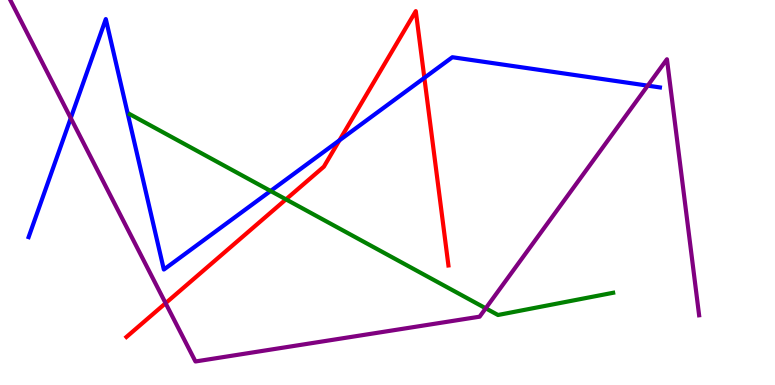[{'lines': ['blue', 'red'], 'intersections': [{'x': 4.38, 'y': 6.35}, {'x': 5.48, 'y': 7.98}]}, {'lines': ['green', 'red'], 'intersections': [{'x': 3.69, 'y': 4.82}]}, {'lines': ['purple', 'red'], 'intersections': [{'x': 2.14, 'y': 2.12}]}, {'lines': ['blue', 'green'], 'intersections': [{'x': 3.49, 'y': 5.04}]}, {'lines': ['blue', 'purple'], 'intersections': [{'x': 0.913, 'y': 6.93}, {'x': 8.36, 'y': 7.78}]}, {'lines': ['green', 'purple'], 'intersections': [{'x': 6.27, 'y': 1.99}]}]